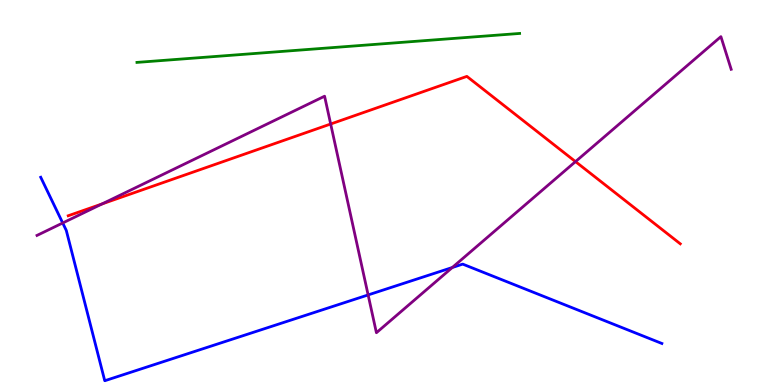[{'lines': ['blue', 'red'], 'intersections': []}, {'lines': ['green', 'red'], 'intersections': []}, {'lines': ['purple', 'red'], 'intersections': [{'x': 1.32, 'y': 4.7}, {'x': 4.27, 'y': 6.78}, {'x': 7.43, 'y': 5.8}]}, {'lines': ['blue', 'green'], 'intersections': []}, {'lines': ['blue', 'purple'], 'intersections': [{'x': 0.809, 'y': 4.21}, {'x': 4.75, 'y': 2.34}, {'x': 5.84, 'y': 3.05}]}, {'lines': ['green', 'purple'], 'intersections': []}]